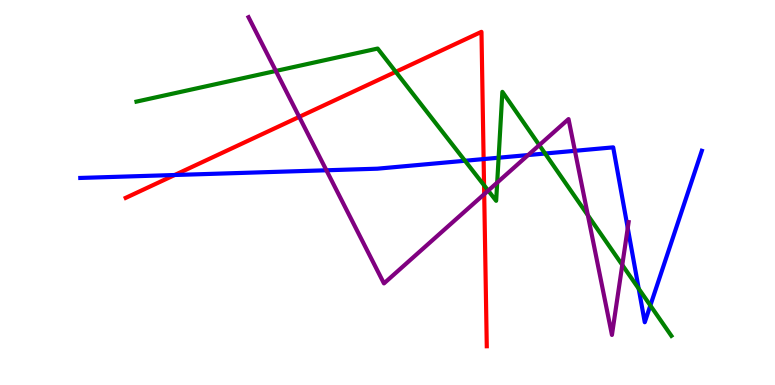[{'lines': ['blue', 'red'], 'intersections': [{'x': 2.25, 'y': 5.45}, {'x': 6.24, 'y': 5.87}]}, {'lines': ['green', 'red'], 'intersections': [{'x': 5.11, 'y': 8.13}, {'x': 6.25, 'y': 5.19}]}, {'lines': ['purple', 'red'], 'intersections': [{'x': 3.86, 'y': 6.96}, {'x': 6.25, 'y': 4.96}]}, {'lines': ['blue', 'green'], 'intersections': [{'x': 6.0, 'y': 5.82}, {'x': 6.43, 'y': 5.9}, {'x': 7.03, 'y': 6.01}, {'x': 8.24, 'y': 2.5}, {'x': 8.39, 'y': 2.07}]}, {'lines': ['blue', 'purple'], 'intersections': [{'x': 4.21, 'y': 5.58}, {'x': 6.81, 'y': 5.97}, {'x': 7.42, 'y': 6.08}, {'x': 8.1, 'y': 4.08}]}, {'lines': ['green', 'purple'], 'intersections': [{'x': 3.56, 'y': 8.16}, {'x': 6.3, 'y': 5.05}, {'x': 6.42, 'y': 5.26}, {'x': 6.96, 'y': 6.23}, {'x': 7.59, 'y': 4.41}, {'x': 8.03, 'y': 3.12}]}]